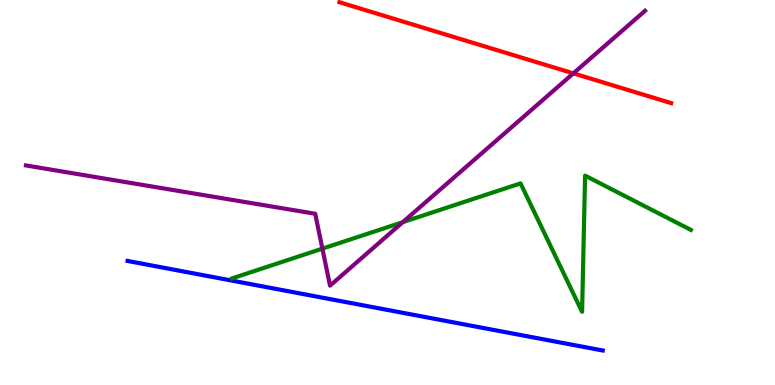[{'lines': ['blue', 'red'], 'intersections': []}, {'lines': ['green', 'red'], 'intersections': []}, {'lines': ['purple', 'red'], 'intersections': [{'x': 7.4, 'y': 8.09}]}, {'lines': ['blue', 'green'], 'intersections': []}, {'lines': ['blue', 'purple'], 'intersections': []}, {'lines': ['green', 'purple'], 'intersections': [{'x': 4.16, 'y': 3.54}, {'x': 5.2, 'y': 4.23}]}]